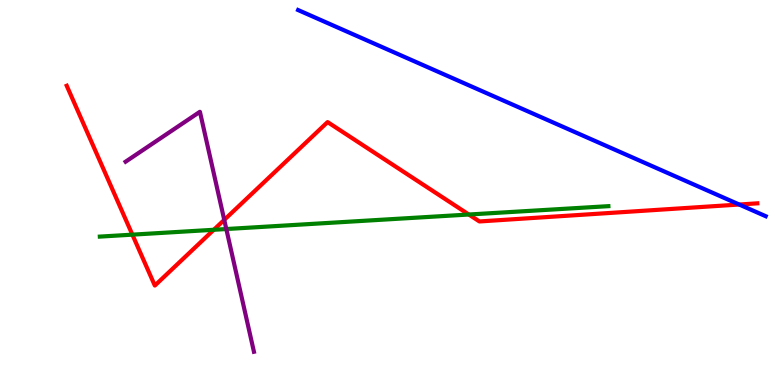[{'lines': ['blue', 'red'], 'intersections': [{'x': 9.54, 'y': 4.69}]}, {'lines': ['green', 'red'], 'intersections': [{'x': 1.71, 'y': 3.91}, {'x': 2.76, 'y': 4.03}, {'x': 6.05, 'y': 4.43}]}, {'lines': ['purple', 'red'], 'intersections': [{'x': 2.89, 'y': 4.29}]}, {'lines': ['blue', 'green'], 'intersections': []}, {'lines': ['blue', 'purple'], 'intersections': []}, {'lines': ['green', 'purple'], 'intersections': [{'x': 2.92, 'y': 4.05}]}]